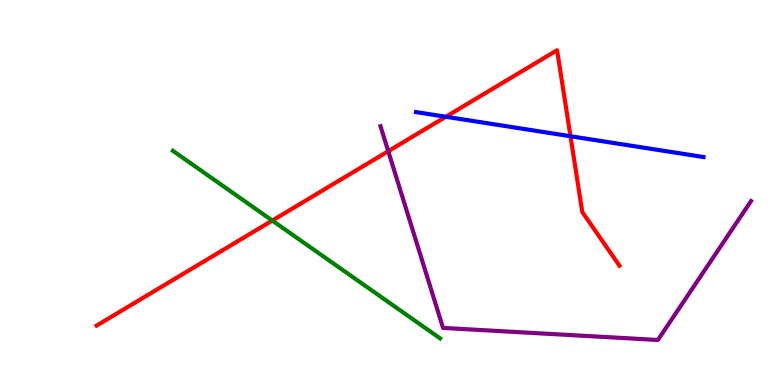[{'lines': ['blue', 'red'], 'intersections': [{'x': 5.75, 'y': 6.97}, {'x': 7.36, 'y': 6.46}]}, {'lines': ['green', 'red'], 'intersections': [{'x': 3.51, 'y': 4.27}]}, {'lines': ['purple', 'red'], 'intersections': [{'x': 5.01, 'y': 6.07}]}, {'lines': ['blue', 'green'], 'intersections': []}, {'lines': ['blue', 'purple'], 'intersections': []}, {'lines': ['green', 'purple'], 'intersections': []}]